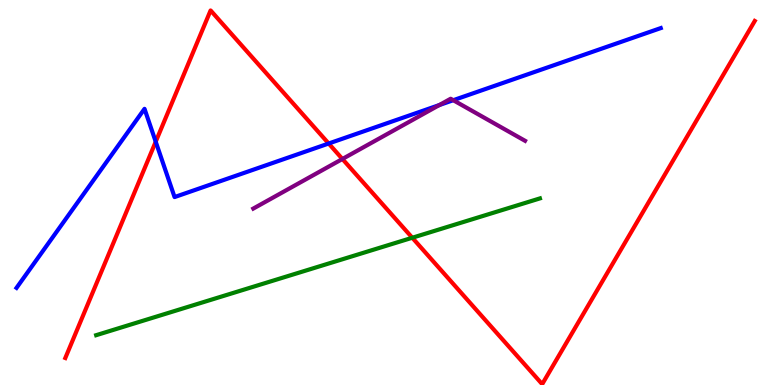[{'lines': ['blue', 'red'], 'intersections': [{'x': 2.01, 'y': 6.32}, {'x': 4.24, 'y': 6.27}]}, {'lines': ['green', 'red'], 'intersections': [{'x': 5.32, 'y': 3.82}]}, {'lines': ['purple', 'red'], 'intersections': [{'x': 4.42, 'y': 5.87}]}, {'lines': ['blue', 'green'], 'intersections': []}, {'lines': ['blue', 'purple'], 'intersections': [{'x': 5.67, 'y': 7.27}, {'x': 5.85, 'y': 7.4}]}, {'lines': ['green', 'purple'], 'intersections': []}]